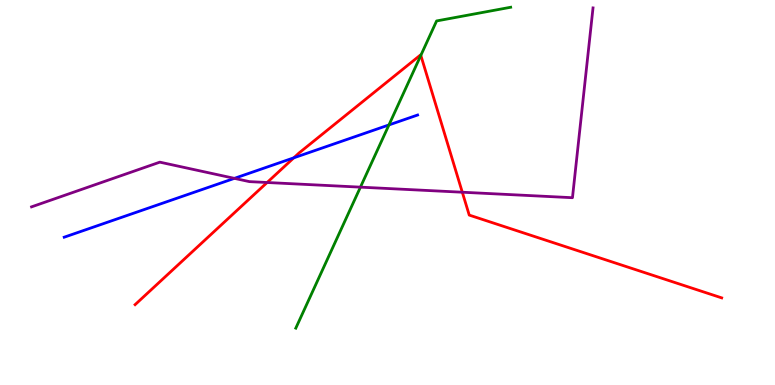[{'lines': ['blue', 'red'], 'intersections': [{'x': 3.79, 'y': 5.9}]}, {'lines': ['green', 'red'], 'intersections': [{'x': 5.43, 'y': 8.56}]}, {'lines': ['purple', 'red'], 'intersections': [{'x': 3.45, 'y': 5.26}, {'x': 5.97, 'y': 5.01}]}, {'lines': ['blue', 'green'], 'intersections': [{'x': 5.02, 'y': 6.76}]}, {'lines': ['blue', 'purple'], 'intersections': [{'x': 3.02, 'y': 5.37}]}, {'lines': ['green', 'purple'], 'intersections': [{'x': 4.65, 'y': 5.14}]}]